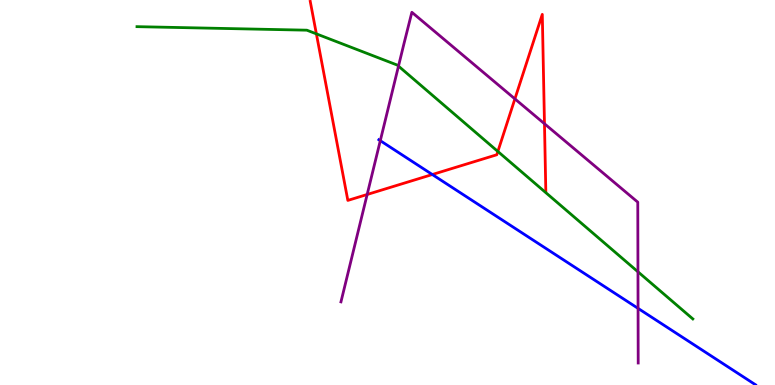[{'lines': ['blue', 'red'], 'intersections': [{'x': 5.58, 'y': 5.47}]}, {'lines': ['green', 'red'], 'intersections': [{'x': 4.08, 'y': 9.12}, {'x': 6.42, 'y': 6.07}]}, {'lines': ['purple', 'red'], 'intersections': [{'x': 4.74, 'y': 4.95}, {'x': 6.64, 'y': 7.43}, {'x': 7.03, 'y': 6.79}]}, {'lines': ['blue', 'green'], 'intersections': []}, {'lines': ['blue', 'purple'], 'intersections': [{'x': 4.91, 'y': 6.35}, {'x': 8.23, 'y': 1.99}]}, {'lines': ['green', 'purple'], 'intersections': [{'x': 5.14, 'y': 8.28}, {'x': 8.23, 'y': 2.94}]}]